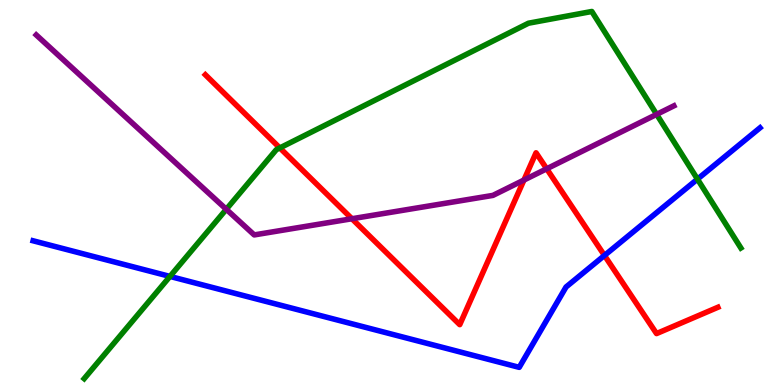[{'lines': ['blue', 'red'], 'intersections': [{'x': 7.8, 'y': 3.36}]}, {'lines': ['green', 'red'], 'intersections': [{'x': 3.61, 'y': 6.16}]}, {'lines': ['purple', 'red'], 'intersections': [{'x': 4.54, 'y': 4.32}, {'x': 6.76, 'y': 5.32}, {'x': 7.05, 'y': 5.62}]}, {'lines': ['blue', 'green'], 'intersections': [{'x': 2.19, 'y': 2.82}, {'x': 9.0, 'y': 5.35}]}, {'lines': ['blue', 'purple'], 'intersections': []}, {'lines': ['green', 'purple'], 'intersections': [{'x': 2.92, 'y': 4.56}, {'x': 8.47, 'y': 7.03}]}]